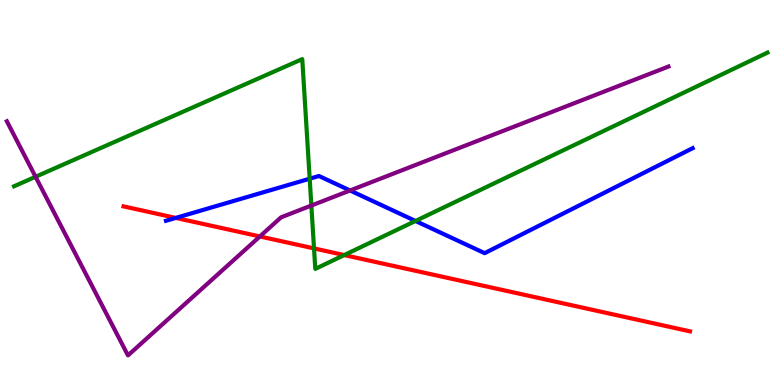[{'lines': ['blue', 'red'], 'intersections': [{'x': 2.27, 'y': 4.34}]}, {'lines': ['green', 'red'], 'intersections': [{'x': 4.05, 'y': 3.55}, {'x': 4.44, 'y': 3.37}]}, {'lines': ['purple', 'red'], 'intersections': [{'x': 3.35, 'y': 3.86}]}, {'lines': ['blue', 'green'], 'intersections': [{'x': 4.0, 'y': 5.36}, {'x': 5.36, 'y': 4.26}]}, {'lines': ['blue', 'purple'], 'intersections': [{'x': 4.52, 'y': 5.05}]}, {'lines': ['green', 'purple'], 'intersections': [{'x': 0.459, 'y': 5.41}, {'x': 4.02, 'y': 4.66}]}]